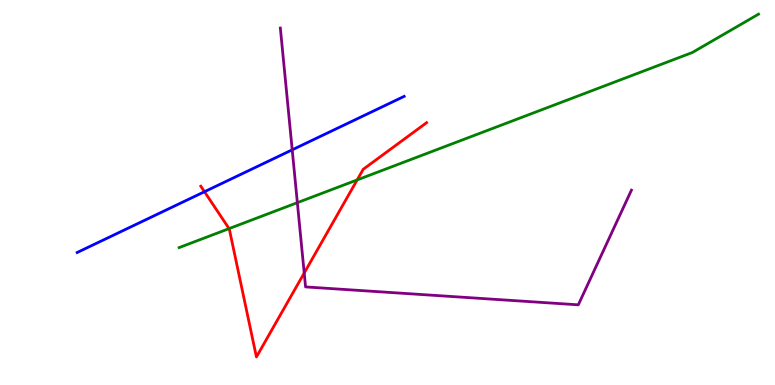[{'lines': ['blue', 'red'], 'intersections': [{'x': 2.64, 'y': 5.02}]}, {'lines': ['green', 'red'], 'intersections': [{'x': 2.96, 'y': 4.06}, {'x': 4.61, 'y': 5.33}]}, {'lines': ['purple', 'red'], 'intersections': [{'x': 3.93, 'y': 2.91}]}, {'lines': ['blue', 'green'], 'intersections': []}, {'lines': ['blue', 'purple'], 'intersections': [{'x': 3.77, 'y': 6.11}]}, {'lines': ['green', 'purple'], 'intersections': [{'x': 3.84, 'y': 4.74}]}]